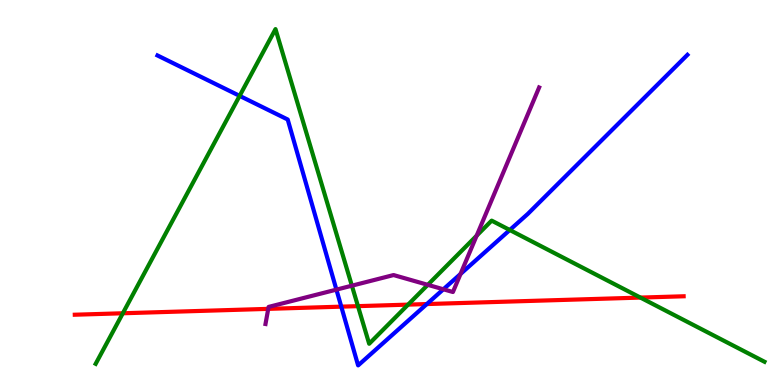[{'lines': ['blue', 'red'], 'intersections': [{'x': 4.4, 'y': 2.04}, {'x': 5.51, 'y': 2.1}]}, {'lines': ['green', 'red'], 'intersections': [{'x': 1.58, 'y': 1.86}, {'x': 4.62, 'y': 2.05}, {'x': 5.27, 'y': 2.09}, {'x': 8.26, 'y': 2.27}]}, {'lines': ['purple', 'red'], 'intersections': [{'x': 3.46, 'y': 1.98}]}, {'lines': ['blue', 'green'], 'intersections': [{'x': 3.09, 'y': 7.51}, {'x': 6.58, 'y': 4.03}]}, {'lines': ['blue', 'purple'], 'intersections': [{'x': 4.34, 'y': 2.48}, {'x': 5.72, 'y': 2.49}, {'x': 5.94, 'y': 2.88}]}, {'lines': ['green', 'purple'], 'intersections': [{'x': 4.54, 'y': 2.58}, {'x': 5.52, 'y': 2.6}, {'x': 6.15, 'y': 3.88}]}]